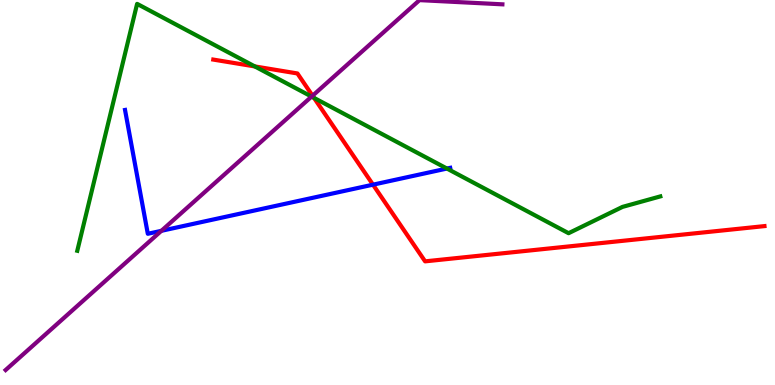[{'lines': ['blue', 'red'], 'intersections': [{'x': 4.81, 'y': 5.2}]}, {'lines': ['green', 'red'], 'intersections': [{'x': 3.29, 'y': 8.27}, {'x': 4.05, 'y': 7.46}]}, {'lines': ['purple', 'red'], 'intersections': [{'x': 4.03, 'y': 7.51}]}, {'lines': ['blue', 'green'], 'intersections': [{'x': 5.77, 'y': 5.62}]}, {'lines': ['blue', 'purple'], 'intersections': [{'x': 2.08, 'y': 4.0}]}, {'lines': ['green', 'purple'], 'intersections': [{'x': 4.02, 'y': 7.49}]}]